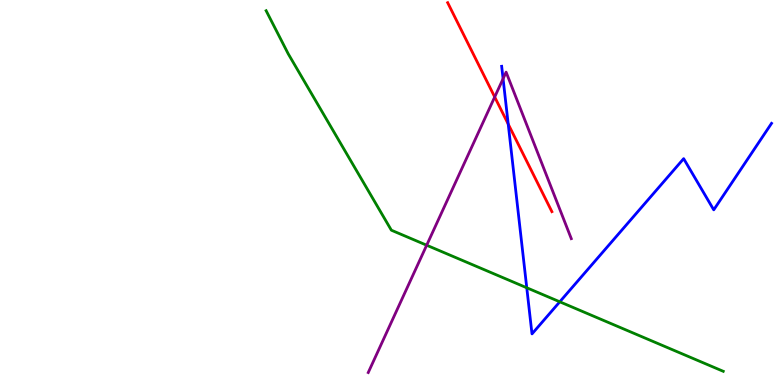[{'lines': ['blue', 'red'], 'intersections': [{'x': 6.56, 'y': 6.78}]}, {'lines': ['green', 'red'], 'intersections': []}, {'lines': ['purple', 'red'], 'intersections': [{'x': 6.38, 'y': 7.48}]}, {'lines': ['blue', 'green'], 'intersections': [{'x': 6.8, 'y': 2.53}, {'x': 7.22, 'y': 2.16}]}, {'lines': ['blue', 'purple'], 'intersections': [{'x': 6.49, 'y': 7.95}]}, {'lines': ['green', 'purple'], 'intersections': [{'x': 5.51, 'y': 3.63}]}]